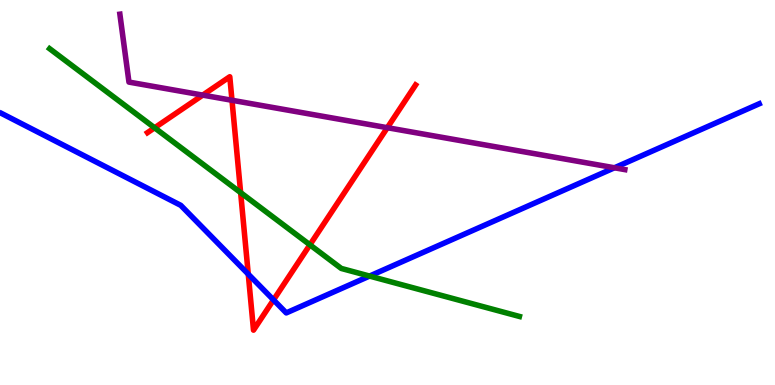[{'lines': ['blue', 'red'], 'intersections': [{'x': 3.2, 'y': 2.88}, {'x': 3.53, 'y': 2.21}]}, {'lines': ['green', 'red'], 'intersections': [{'x': 2.0, 'y': 6.68}, {'x': 3.1, 'y': 5.0}, {'x': 4.0, 'y': 3.64}]}, {'lines': ['purple', 'red'], 'intersections': [{'x': 2.62, 'y': 7.53}, {'x': 2.99, 'y': 7.4}, {'x': 5.0, 'y': 6.68}]}, {'lines': ['blue', 'green'], 'intersections': [{'x': 4.77, 'y': 2.83}]}, {'lines': ['blue', 'purple'], 'intersections': [{'x': 7.93, 'y': 5.64}]}, {'lines': ['green', 'purple'], 'intersections': []}]